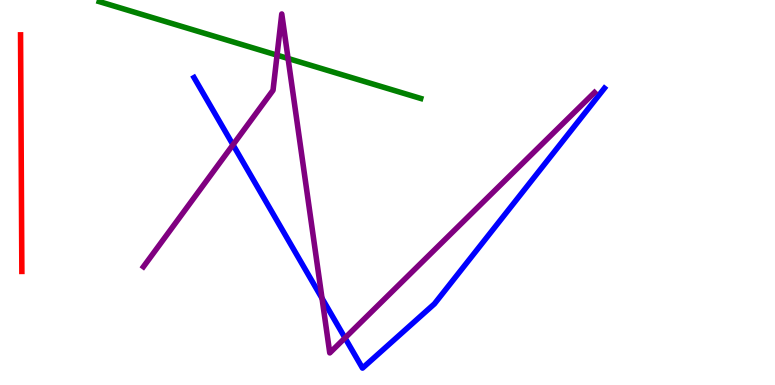[{'lines': ['blue', 'red'], 'intersections': []}, {'lines': ['green', 'red'], 'intersections': []}, {'lines': ['purple', 'red'], 'intersections': []}, {'lines': ['blue', 'green'], 'intersections': []}, {'lines': ['blue', 'purple'], 'intersections': [{'x': 3.01, 'y': 6.24}, {'x': 4.16, 'y': 2.25}, {'x': 4.45, 'y': 1.22}]}, {'lines': ['green', 'purple'], 'intersections': [{'x': 3.57, 'y': 8.57}, {'x': 3.72, 'y': 8.48}]}]